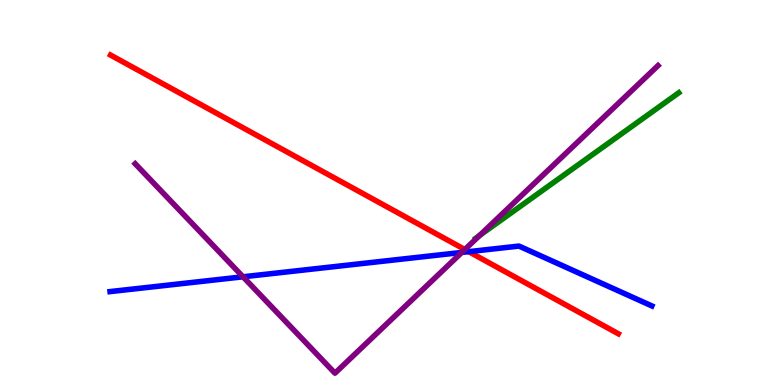[{'lines': ['blue', 'red'], 'intersections': [{'x': 6.05, 'y': 3.46}]}, {'lines': ['green', 'red'], 'intersections': []}, {'lines': ['purple', 'red'], 'intersections': [{'x': 6.0, 'y': 3.52}]}, {'lines': ['blue', 'green'], 'intersections': []}, {'lines': ['blue', 'purple'], 'intersections': [{'x': 3.14, 'y': 2.81}, {'x': 5.96, 'y': 3.44}]}, {'lines': ['green', 'purple'], 'intersections': [{'x': 6.19, 'y': 3.88}]}]